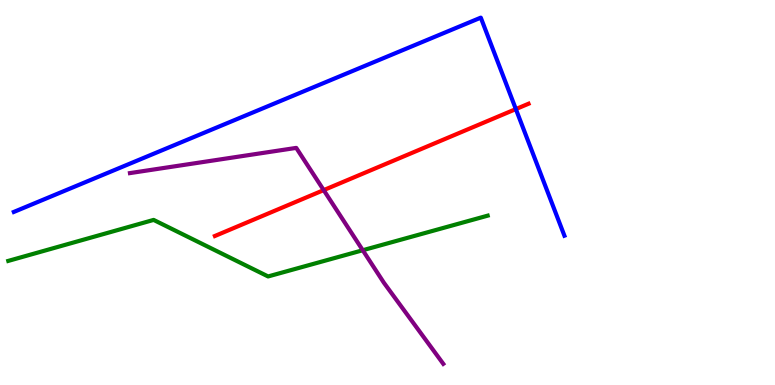[{'lines': ['blue', 'red'], 'intersections': [{'x': 6.66, 'y': 7.17}]}, {'lines': ['green', 'red'], 'intersections': []}, {'lines': ['purple', 'red'], 'intersections': [{'x': 4.18, 'y': 5.06}]}, {'lines': ['blue', 'green'], 'intersections': []}, {'lines': ['blue', 'purple'], 'intersections': []}, {'lines': ['green', 'purple'], 'intersections': [{'x': 4.68, 'y': 3.5}]}]